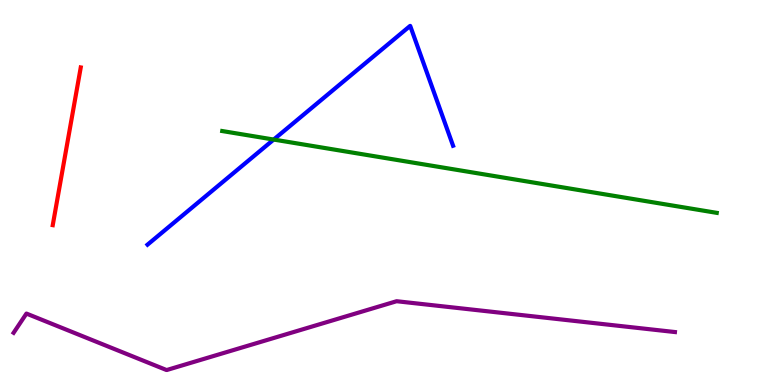[{'lines': ['blue', 'red'], 'intersections': []}, {'lines': ['green', 'red'], 'intersections': []}, {'lines': ['purple', 'red'], 'intersections': []}, {'lines': ['blue', 'green'], 'intersections': [{'x': 3.53, 'y': 6.38}]}, {'lines': ['blue', 'purple'], 'intersections': []}, {'lines': ['green', 'purple'], 'intersections': []}]